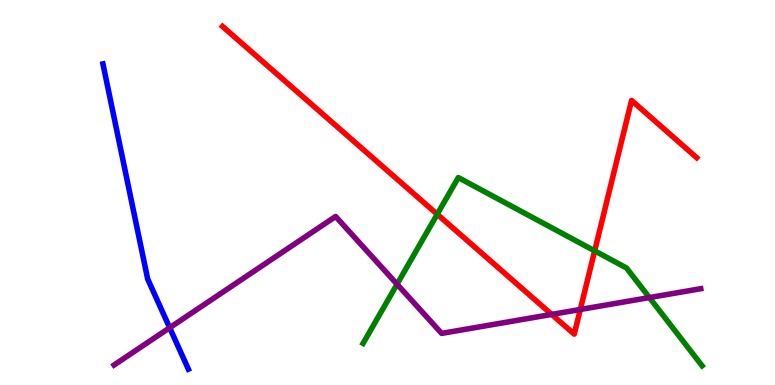[{'lines': ['blue', 'red'], 'intersections': []}, {'lines': ['green', 'red'], 'intersections': [{'x': 5.64, 'y': 4.43}, {'x': 7.67, 'y': 3.48}]}, {'lines': ['purple', 'red'], 'intersections': [{'x': 7.12, 'y': 1.83}, {'x': 7.49, 'y': 1.96}]}, {'lines': ['blue', 'green'], 'intersections': []}, {'lines': ['blue', 'purple'], 'intersections': [{'x': 2.19, 'y': 1.49}]}, {'lines': ['green', 'purple'], 'intersections': [{'x': 5.12, 'y': 2.62}, {'x': 8.38, 'y': 2.27}]}]